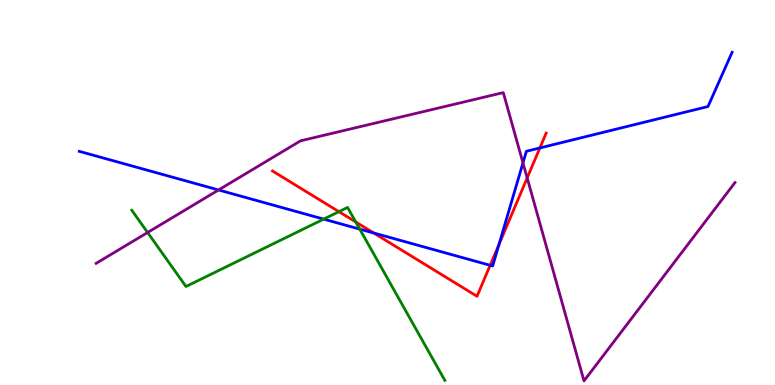[{'lines': ['blue', 'red'], 'intersections': [{'x': 4.82, 'y': 3.95}, {'x': 6.32, 'y': 3.11}, {'x': 6.44, 'y': 3.65}, {'x': 6.97, 'y': 6.16}]}, {'lines': ['green', 'red'], 'intersections': [{'x': 4.37, 'y': 4.5}, {'x': 4.59, 'y': 4.23}]}, {'lines': ['purple', 'red'], 'intersections': [{'x': 6.8, 'y': 5.38}]}, {'lines': ['blue', 'green'], 'intersections': [{'x': 4.18, 'y': 4.31}, {'x': 4.64, 'y': 4.05}]}, {'lines': ['blue', 'purple'], 'intersections': [{'x': 2.82, 'y': 5.07}, {'x': 6.75, 'y': 5.77}]}, {'lines': ['green', 'purple'], 'intersections': [{'x': 1.9, 'y': 3.96}]}]